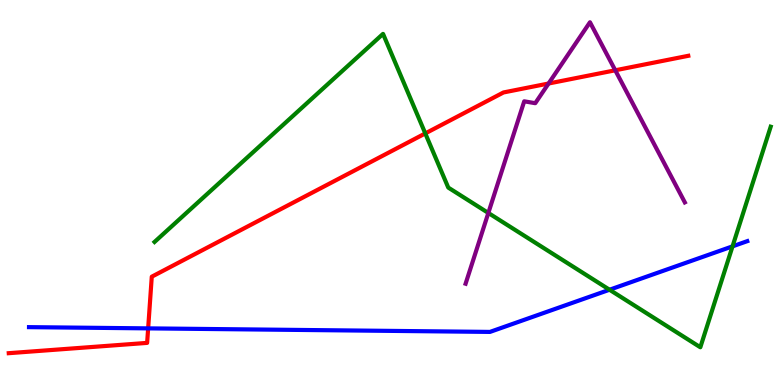[{'lines': ['blue', 'red'], 'intersections': [{'x': 1.91, 'y': 1.47}]}, {'lines': ['green', 'red'], 'intersections': [{'x': 5.49, 'y': 6.53}]}, {'lines': ['purple', 'red'], 'intersections': [{'x': 7.08, 'y': 7.83}, {'x': 7.94, 'y': 8.17}]}, {'lines': ['blue', 'green'], 'intersections': [{'x': 7.86, 'y': 2.47}, {'x': 9.45, 'y': 3.6}]}, {'lines': ['blue', 'purple'], 'intersections': []}, {'lines': ['green', 'purple'], 'intersections': [{'x': 6.3, 'y': 4.47}]}]